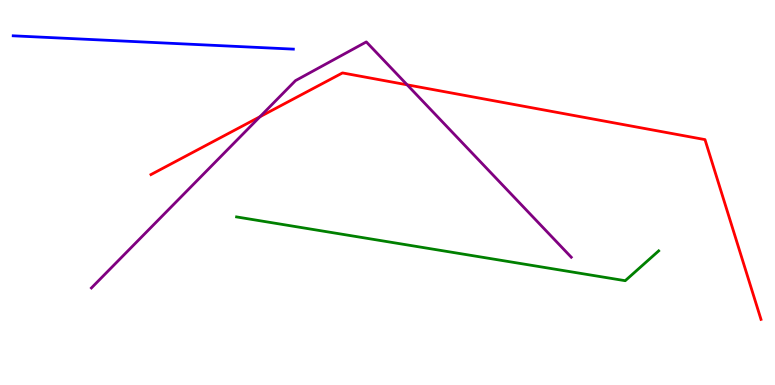[{'lines': ['blue', 'red'], 'intersections': []}, {'lines': ['green', 'red'], 'intersections': []}, {'lines': ['purple', 'red'], 'intersections': [{'x': 3.35, 'y': 6.97}, {'x': 5.25, 'y': 7.8}]}, {'lines': ['blue', 'green'], 'intersections': []}, {'lines': ['blue', 'purple'], 'intersections': []}, {'lines': ['green', 'purple'], 'intersections': []}]